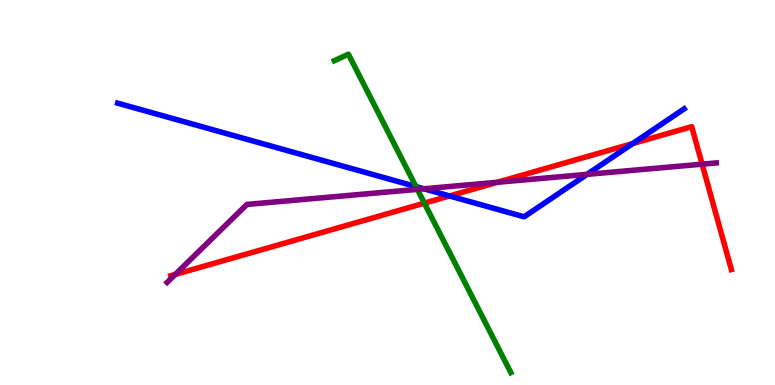[{'lines': ['blue', 'red'], 'intersections': [{'x': 5.8, 'y': 4.91}, {'x': 8.16, 'y': 6.27}]}, {'lines': ['green', 'red'], 'intersections': [{'x': 5.48, 'y': 4.72}]}, {'lines': ['purple', 'red'], 'intersections': [{'x': 2.26, 'y': 2.87}, {'x': 6.42, 'y': 5.27}, {'x': 9.06, 'y': 5.74}]}, {'lines': ['blue', 'green'], 'intersections': [{'x': 5.37, 'y': 5.15}]}, {'lines': ['blue', 'purple'], 'intersections': [{'x': 5.47, 'y': 5.1}, {'x': 7.57, 'y': 5.47}]}, {'lines': ['green', 'purple'], 'intersections': [{'x': 5.39, 'y': 5.08}]}]